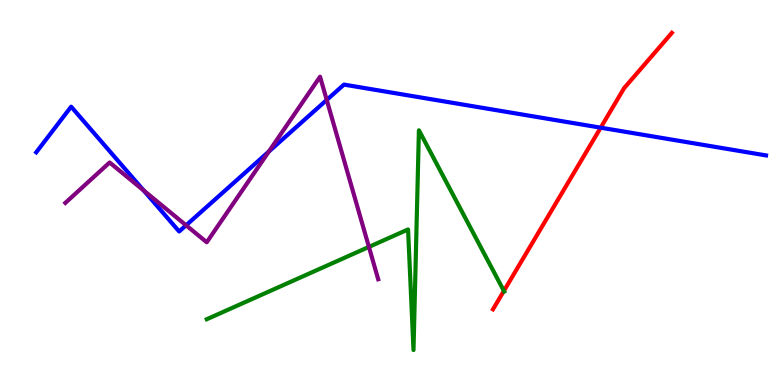[{'lines': ['blue', 'red'], 'intersections': [{'x': 7.75, 'y': 6.68}]}, {'lines': ['green', 'red'], 'intersections': [{'x': 6.5, 'y': 2.44}]}, {'lines': ['purple', 'red'], 'intersections': []}, {'lines': ['blue', 'green'], 'intersections': []}, {'lines': ['blue', 'purple'], 'intersections': [{'x': 1.85, 'y': 5.05}, {'x': 2.4, 'y': 4.15}, {'x': 3.47, 'y': 6.06}, {'x': 4.22, 'y': 7.4}]}, {'lines': ['green', 'purple'], 'intersections': [{'x': 4.76, 'y': 3.59}]}]